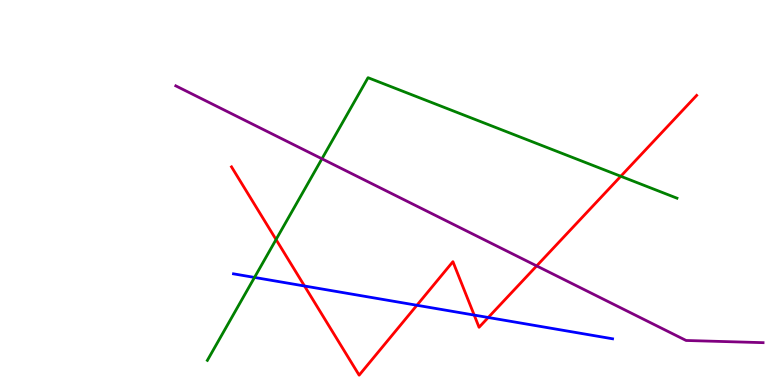[{'lines': ['blue', 'red'], 'intersections': [{'x': 3.93, 'y': 2.57}, {'x': 5.38, 'y': 2.07}, {'x': 6.12, 'y': 1.82}, {'x': 6.3, 'y': 1.75}]}, {'lines': ['green', 'red'], 'intersections': [{'x': 3.56, 'y': 3.78}, {'x': 8.01, 'y': 5.42}]}, {'lines': ['purple', 'red'], 'intersections': [{'x': 6.92, 'y': 3.09}]}, {'lines': ['blue', 'green'], 'intersections': [{'x': 3.28, 'y': 2.79}]}, {'lines': ['blue', 'purple'], 'intersections': []}, {'lines': ['green', 'purple'], 'intersections': [{'x': 4.15, 'y': 5.88}]}]